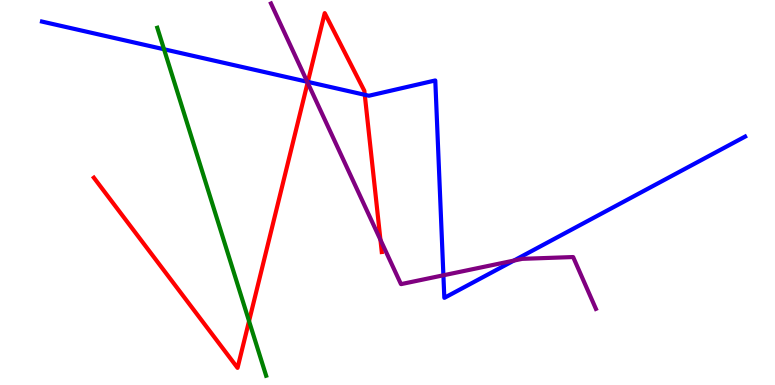[{'lines': ['blue', 'red'], 'intersections': [{'x': 3.97, 'y': 7.87}, {'x': 4.71, 'y': 7.54}]}, {'lines': ['green', 'red'], 'intersections': [{'x': 3.21, 'y': 1.66}]}, {'lines': ['purple', 'red'], 'intersections': [{'x': 3.97, 'y': 7.85}, {'x': 4.91, 'y': 3.77}]}, {'lines': ['blue', 'green'], 'intersections': [{'x': 2.12, 'y': 8.72}]}, {'lines': ['blue', 'purple'], 'intersections': [{'x': 3.96, 'y': 7.88}, {'x': 5.72, 'y': 2.85}, {'x': 6.63, 'y': 3.23}]}, {'lines': ['green', 'purple'], 'intersections': []}]